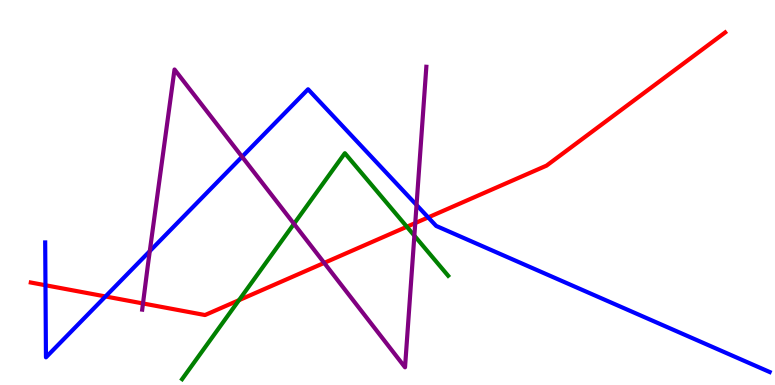[{'lines': ['blue', 'red'], 'intersections': [{'x': 0.587, 'y': 2.59}, {'x': 1.36, 'y': 2.3}, {'x': 5.53, 'y': 4.35}]}, {'lines': ['green', 'red'], 'intersections': [{'x': 3.08, 'y': 2.2}, {'x': 5.25, 'y': 4.11}]}, {'lines': ['purple', 'red'], 'intersections': [{'x': 1.85, 'y': 2.12}, {'x': 4.18, 'y': 3.17}, {'x': 5.36, 'y': 4.21}]}, {'lines': ['blue', 'green'], 'intersections': []}, {'lines': ['blue', 'purple'], 'intersections': [{'x': 1.93, 'y': 3.48}, {'x': 3.12, 'y': 5.93}, {'x': 5.37, 'y': 4.68}]}, {'lines': ['green', 'purple'], 'intersections': [{'x': 3.79, 'y': 4.19}, {'x': 5.35, 'y': 3.88}]}]